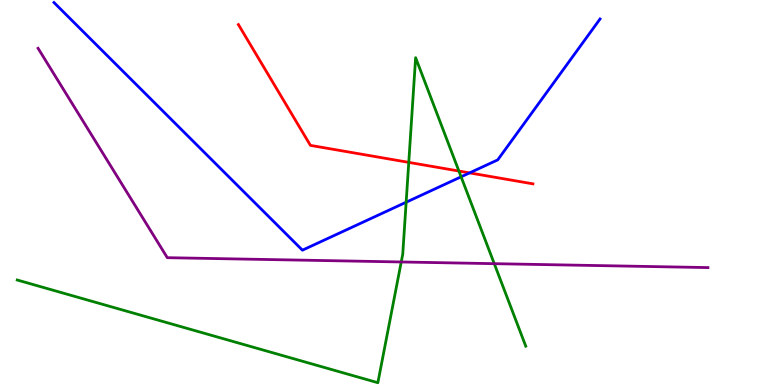[{'lines': ['blue', 'red'], 'intersections': [{'x': 6.06, 'y': 5.51}]}, {'lines': ['green', 'red'], 'intersections': [{'x': 5.27, 'y': 5.78}, {'x': 5.92, 'y': 5.56}]}, {'lines': ['purple', 'red'], 'intersections': []}, {'lines': ['blue', 'green'], 'intersections': [{'x': 5.24, 'y': 4.75}, {'x': 5.95, 'y': 5.41}]}, {'lines': ['blue', 'purple'], 'intersections': []}, {'lines': ['green', 'purple'], 'intersections': [{'x': 5.18, 'y': 3.2}, {'x': 6.38, 'y': 3.15}]}]